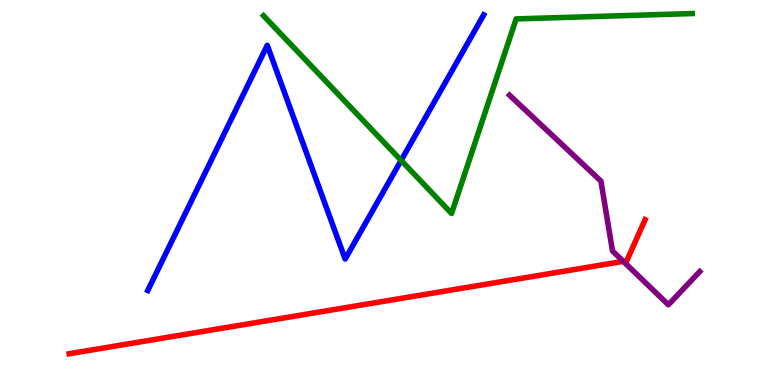[{'lines': ['blue', 'red'], 'intersections': []}, {'lines': ['green', 'red'], 'intersections': []}, {'lines': ['purple', 'red'], 'intersections': [{'x': 8.04, 'y': 3.21}]}, {'lines': ['blue', 'green'], 'intersections': [{'x': 5.18, 'y': 5.83}]}, {'lines': ['blue', 'purple'], 'intersections': []}, {'lines': ['green', 'purple'], 'intersections': []}]